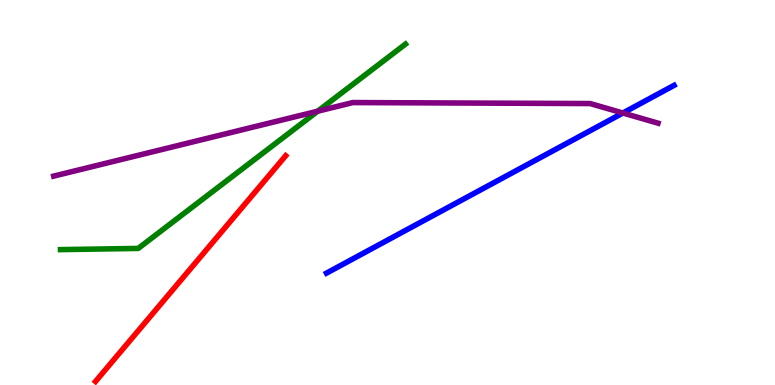[{'lines': ['blue', 'red'], 'intersections': []}, {'lines': ['green', 'red'], 'intersections': []}, {'lines': ['purple', 'red'], 'intersections': []}, {'lines': ['blue', 'green'], 'intersections': []}, {'lines': ['blue', 'purple'], 'intersections': [{'x': 8.04, 'y': 7.06}]}, {'lines': ['green', 'purple'], 'intersections': [{'x': 4.1, 'y': 7.11}]}]